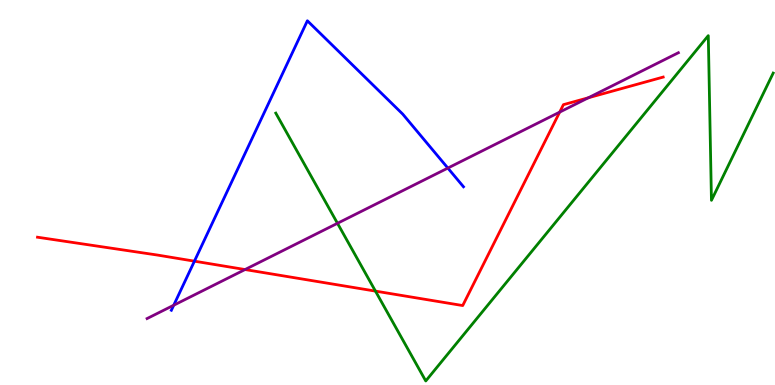[{'lines': ['blue', 'red'], 'intersections': [{'x': 2.51, 'y': 3.22}]}, {'lines': ['green', 'red'], 'intersections': [{'x': 4.84, 'y': 2.44}]}, {'lines': ['purple', 'red'], 'intersections': [{'x': 3.16, 'y': 3.0}, {'x': 7.22, 'y': 7.09}, {'x': 7.59, 'y': 7.46}]}, {'lines': ['blue', 'green'], 'intersections': []}, {'lines': ['blue', 'purple'], 'intersections': [{'x': 2.24, 'y': 2.07}, {'x': 5.78, 'y': 5.63}]}, {'lines': ['green', 'purple'], 'intersections': [{'x': 4.35, 'y': 4.2}]}]